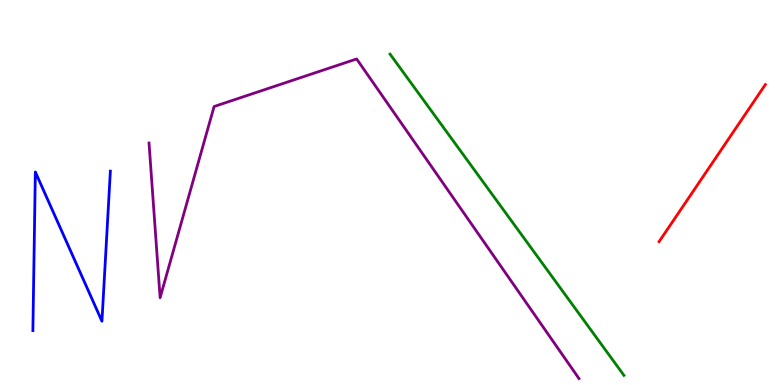[{'lines': ['blue', 'red'], 'intersections': []}, {'lines': ['green', 'red'], 'intersections': []}, {'lines': ['purple', 'red'], 'intersections': []}, {'lines': ['blue', 'green'], 'intersections': []}, {'lines': ['blue', 'purple'], 'intersections': []}, {'lines': ['green', 'purple'], 'intersections': []}]